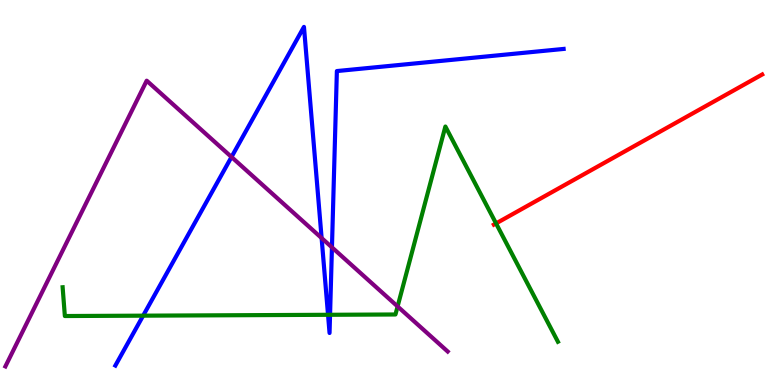[{'lines': ['blue', 'red'], 'intersections': []}, {'lines': ['green', 'red'], 'intersections': [{'x': 6.4, 'y': 4.2}]}, {'lines': ['purple', 'red'], 'intersections': []}, {'lines': ['blue', 'green'], 'intersections': [{'x': 1.85, 'y': 1.8}, {'x': 4.23, 'y': 1.82}, {'x': 4.26, 'y': 1.82}]}, {'lines': ['blue', 'purple'], 'intersections': [{'x': 2.99, 'y': 5.92}, {'x': 4.15, 'y': 3.82}, {'x': 4.28, 'y': 3.58}]}, {'lines': ['green', 'purple'], 'intersections': [{'x': 5.13, 'y': 2.04}]}]